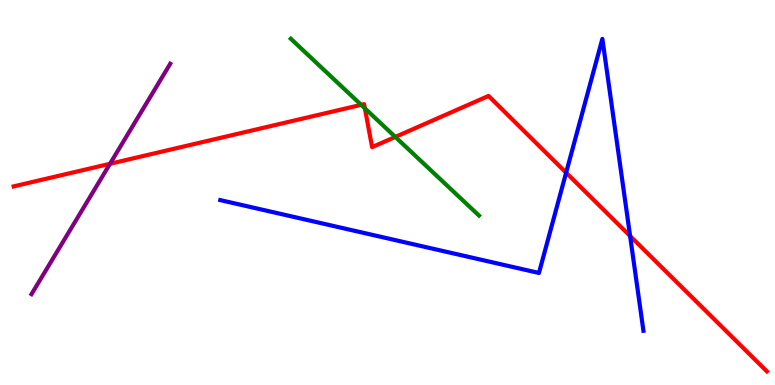[{'lines': ['blue', 'red'], 'intersections': [{'x': 7.3, 'y': 5.51}, {'x': 8.13, 'y': 3.87}]}, {'lines': ['green', 'red'], 'intersections': [{'x': 4.66, 'y': 7.28}, {'x': 4.71, 'y': 7.19}, {'x': 5.1, 'y': 6.44}]}, {'lines': ['purple', 'red'], 'intersections': [{'x': 1.42, 'y': 5.75}]}, {'lines': ['blue', 'green'], 'intersections': []}, {'lines': ['blue', 'purple'], 'intersections': []}, {'lines': ['green', 'purple'], 'intersections': []}]